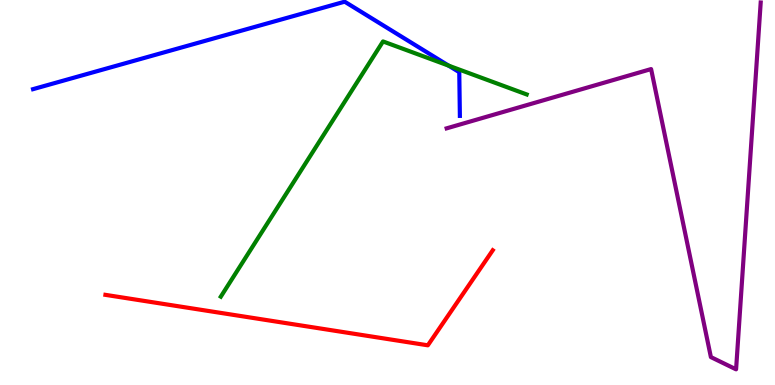[{'lines': ['blue', 'red'], 'intersections': []}, {'lines': ['green', 'red'], 'intersections': []}, {'lines': ['purple', 'red'], 'intersections': []}, {'lines': ['blue', 'green'], 'intersections': [{'x': 5.79, 'y': 8.29}]}, {'lines': ['blue', 'purple'], 'intersections': []}, {'lines': ['green', 'purple'], 'intersections': []}]